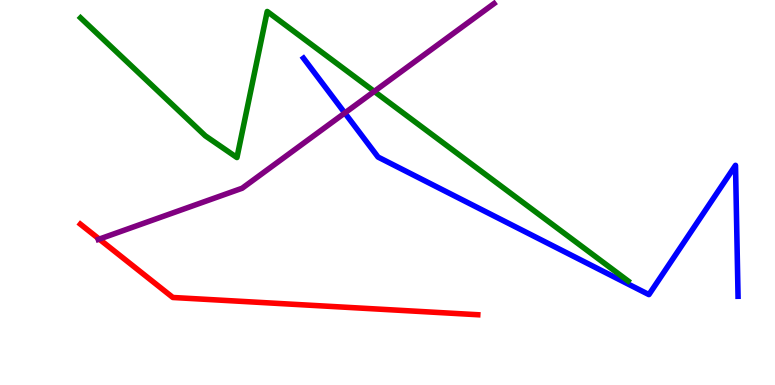[{'lines': ['blue', 'red'], 'intersections': []}, {'lines': ['green', 'red'], 'intersections': []}, {'lines': ['purple', 'red'], 'intersections': [{'x': 1.28, 'y': 3.79}]}, {'lines': ['blue', 'green'], 'intersections': []}, {'lines': ['blue', 'purple'], 'intersections': [{'x': 4.45, 'y': 7.07}]}, {'lines': ['green', 'purple'], 'intersections': [{'x': 4.83, 'y': 7.63}]}]